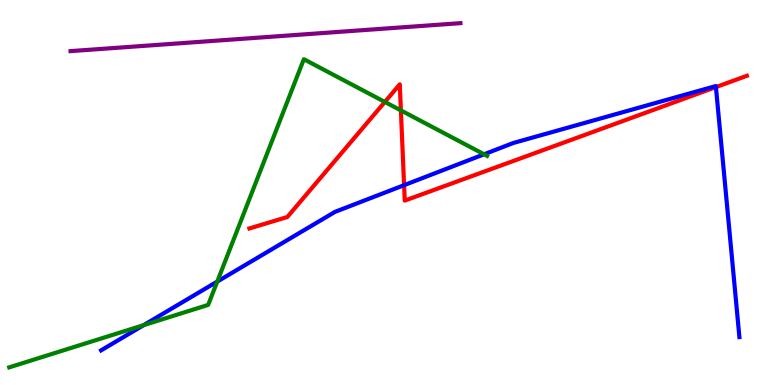[{'lines': ['blue', 'red'], 'intersections': [{'x': 5.21, 'y': 5.19}, {'x': 9.24, 'y': 7.74}]}, {'lines': ['green', 'red'], 'intersections': [{'x': 4.97, 'y': 7.35}, {'x': 5.17, 'y': 7.13}]}, {'lines': ['purple', 'red'], 'intersections': []}, {'lines': ['blue', 'green'], 'intersections': [{'x': 1.85, 'y': 1.55}, {'x': 2.8, 'y': 2.69}, {'x': 6.25, 'y': 5.99}]}, {'lines': ['blue', 'purple'], 'intersections': []}, {'lines': ['green', 'purple'], 'intersections': []}]